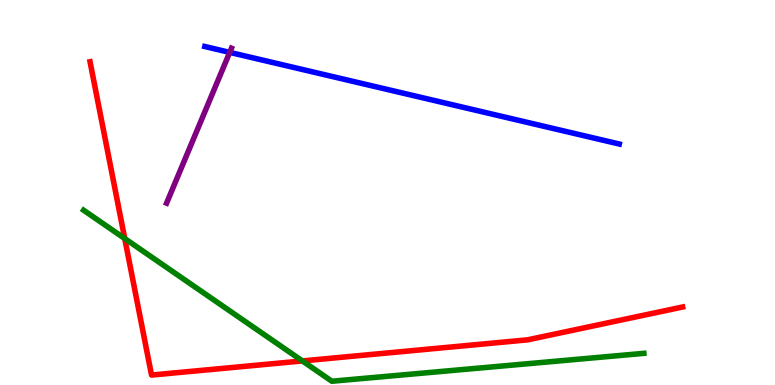[{'lines': ['blue', 'red'], 'intersections': []}, {'lines': ['green', 'red'], 'intersections': [{'x': 1.61, 'y': 3.8}, {'x': 3.9, 'y': 0.625}]}, {'lines': ['purple', 'red'], 'intersections': []}, {'lines': ['blue', 'green'], 'intersections': []}, {'lines': ['blue', 'purple'], 'intersections': [{'x': 2.96, 'y': 8.64}]}, {'lines': ['green', 'purple'], 'intersections': []}]